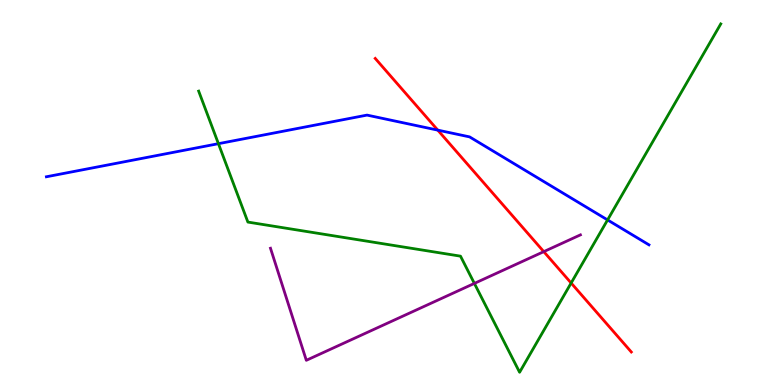[{'lines': ['blue', 'red'], 'intersections': [{'x': 5.65, 'y': 6.62}]}, {'lines': ['green', 'red'], 'intersections': [{'x': 7.37, 'y': 2.65}]}, {'lines': ['purple', 'red'], 'intersections': [{'x': 7.02, 'y': 3.46}]}, {'lines': ['blue', 'green'], 'intersections': [{'x': 2.82, 'y': 6.27}, {'x': 7.84, 'y': 4.29}]}, {'lines': ['blue', 'purple'], 'intersections': []}, {'lines': ['green', 'purple'], 'intersections': [{'x': 6.12, 'y': 2.64}]}]